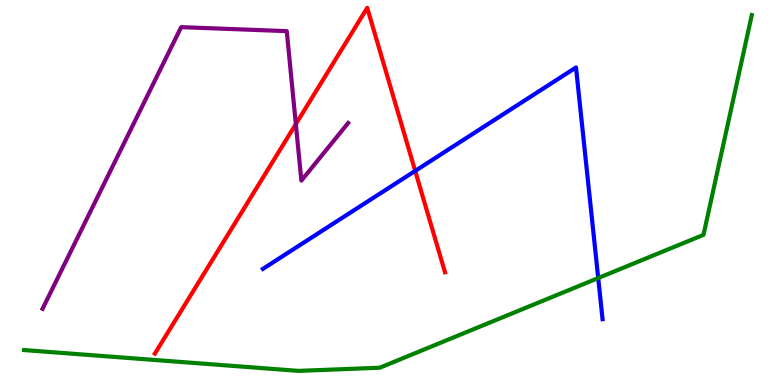[{'lines': ['blue', 'red'], 'intersections': [{'x': 5.36, 'y': 5.56}]}, {'lines': ['green', 'red'], 'intersections': []}, {'lines': ['purple', 'red'], 'intersections': [{'x': 3.82, 'y': 6.78}]}, {'lines': ['blue', 'green'], 'intersections': [{'x': 7.72, 'y': 2.78}]}, {'lines': ['blue', 'purple'], 'intersections': []}, {'lines': ['green', 'purple'], 'intersections': []}]